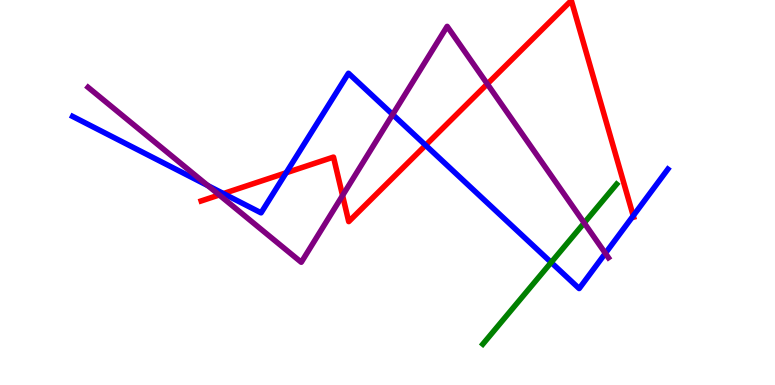[{'lines': ['blue', 'red'], 'intersections': [{'x': 2.88, 'y': 4.97}, {'x': 3.69, 'y': 5.51}, {'x': 5.49, 'y': 6.23}, {'x': 8.17, 'y': 4.4}]}, {'lines': ['green', 'red'], 'intersections': []}, {'lines': ['purple', 'red'], 'intersections': [{'x': 2.83, 'y': 4.94}, {'x': 4.42, 'y': 4.92}, {'x': 6.29, 'y': 7.82}]}, {'lines': ['blue', 'green'], 'intersections': [{'x': 7.11, 'y': 3.18}]}, {'lines': ['blue', 'purple'], 'intersections': [{'x': 2.68, 'y': 5.18}, {'x': 5.07, 'y': 7.03}, {'x': 7.81, 'y': 3.42}]}, {'lines': ['green', 'purple'], 'intersections': [{'x': 7.54, 'y': 4.21}]}]